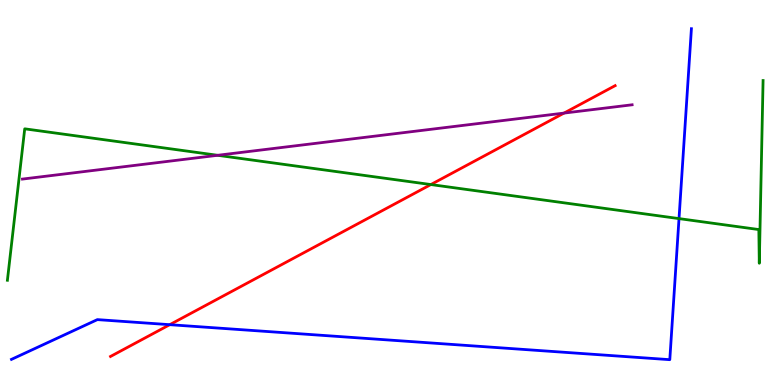[{'lines': ['blue', 'red'], 'intersections': [{'x': 2.19, 'y': 1.57}]}, {'lines': ['green', 'red'], 'intersections': [{'x': 5.56, 'y': 5.21}]}, {'lines': ['purple', 'red'], 'intersections': [{'x': 7.28, 'y': 7.06}]}, {'lines': ['blue', 'green'], 'intersections': [{'x': 8.76, 'y': 4.32}]}, {'lines': ['blue', 'purple'], 'intersections': []}, {'lines': ['green', 'purple'], 'intersections': [{'x': 2.81, 'y': 5.97}]}]